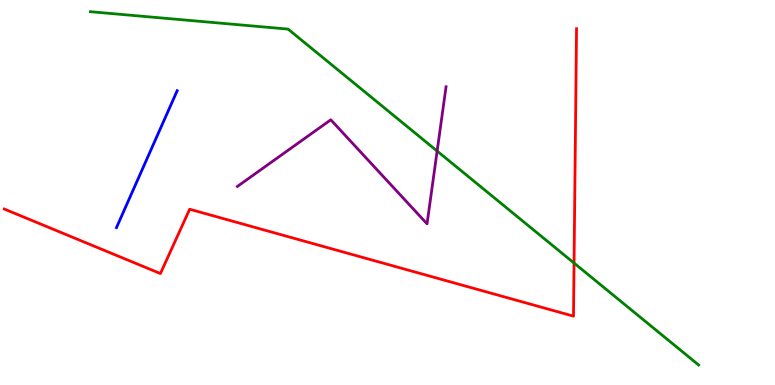[{'lines': ['blue', 'red'], 'intersections': []}, {'lines': ['green', 'red'], 'intersections': [{'x': 7.41, 'y': 3.17}]}, {'lines': ['purple', 'red'], 'intersections': []}, {'lines': ['blue', 'green'], 'intersections': []}, {'lines': ['blue', 'purple'], 'intersections': []}, {'lines': ['green', 'purple'], 'intersections': [{'x': 5.64, 'y': 6.08}]}]